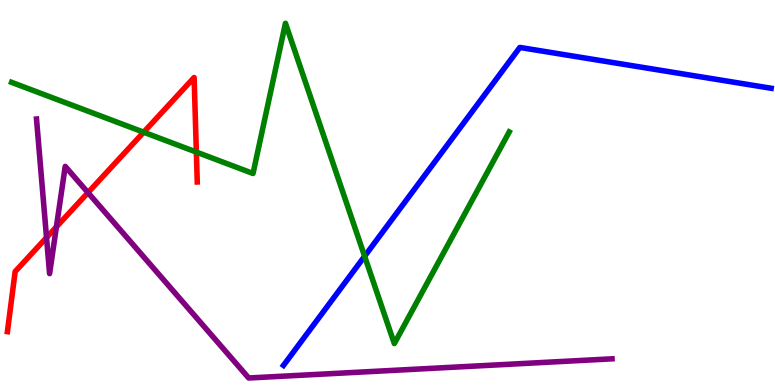[{'lines': ['blue', 'red'], 'intersections': []}, {'lines': ['green', 'red'], 'intersections': [{'x': 1.85, 'y': 6.57}, {'x': 2.53, 'y': 6.05}]}, {'lines': ['purple', 'red'], 'intersections': [{'x': 0.6, 'y': 3.83}, {'x': 0.728, 'y': 4.11}, {'x': 1.14, 'y': 5.0}]}, {'lines': ['blue', 'green'], 'intersections': [{'x': 4.7, 'y': 3.34}]}, {'lines': ['blue', 'purple'], 'intersections': []}, {'lines': ['green', 'purple'], 'intersections': []}]